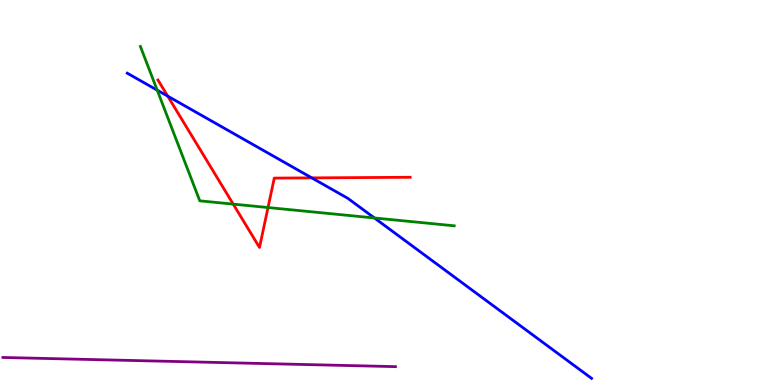[{'lines': ['blue', 'red'], 'intersections': [{'x': 2.16, 'y': 7.5}, {'x': 4.02, 'y': 5.38}]}, {'lines': ['green', 'red'], 'intersections': [{'x': 3.01, 'y': 4.7}, {'x': 3.46, 'y': 4.61}]}, {'lines': ['purple', 'red'], 'intersections': []}, {'lines': ['blue', 'green'], 'intersections': [{'x': 2.03, 'y': 7.66}, {'x': 4.83, 'y': 4.34}]}, {'lines': ['blue', 'purple'], 'intersections': []}, {'lines': ['green', 'purple'], 'intersections': []}]